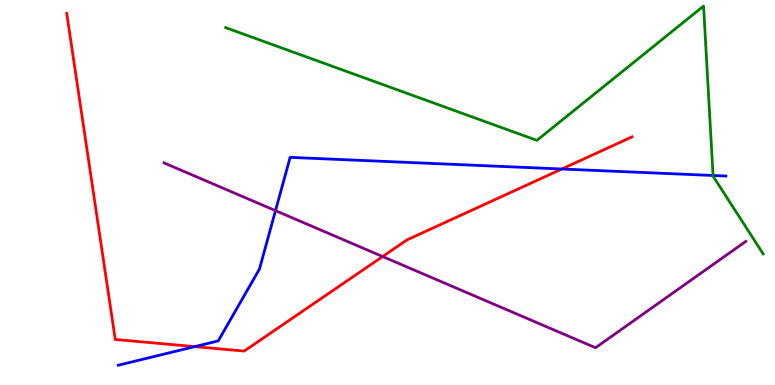[{'lines': ['blue', 'red'], 'intersections': [{'x': 2.51, 'y': 0.997}, {'x': 7.25, 'y': 5.61}]}, {'lines': ['green', 'red'], 'intersections': []}, {'lines': ['purple', 'red'], 'intersections': [{'x': 4.94, 'y': 3.34}]}, {'lines': ['blue', 'green'], 'intersections': [{'x': 9.2, 'y': 5.44}]}, {'lines': ['blue', 'purple'], 'intersections': [{'x': 3.55, 'y': 4.53}]}, {'lines': ['green', 'purple'], 'intersections': []}]